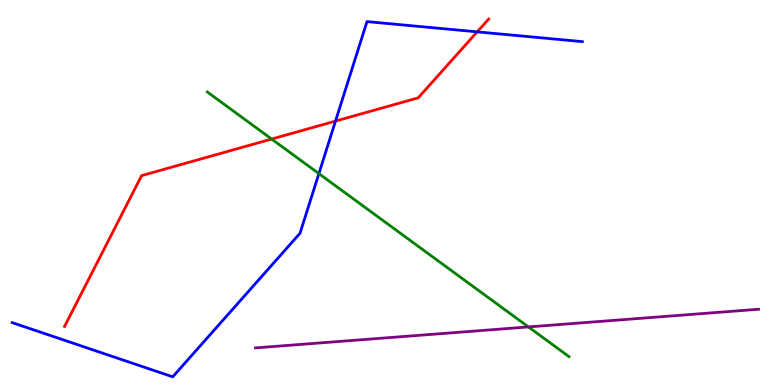[{'lines': ['blue', 'red'], 'intersections': [{'x': 4.33, 'y': 6.85}, {'x': 6.16, 'y': 9.17}]}, {'lines': ['green', 'red'], 'intersections': [{'x': 3.51, 'y': 6.39}]}, {'lines': ['purple', 'red'], 'intersections': []}, {'lines': ['blue', 'green'], 'intersections': [{'x': 4.11, 'y': 5.49}]}, {'lines': ['blue', 'purple'], 'intersections': []}, {'lines': ['green', 'purple'], 'intersections': [{'x': 6.82, 'y': 1.51}]}]